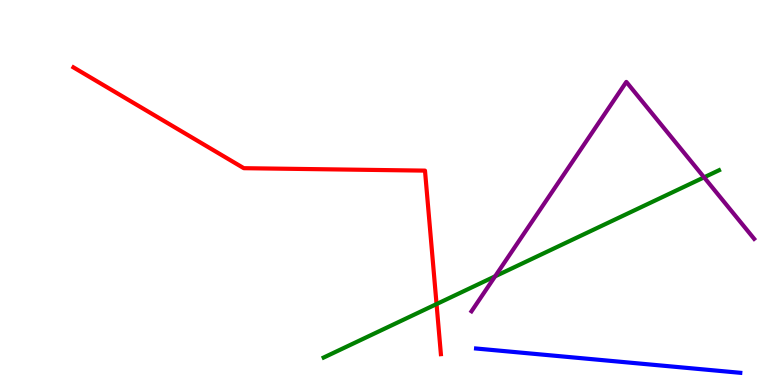[{'lines': ['blue', 'red'], 'intersections': []}, {'lines': ['green', 'red'], 'intersections': [{'x': 5.63, 'y': 2.1}]}, {'lines': ['purple', 'red'], 'intersections': []}, {'lines': ['blue', 'green'], 'intersections': []}, {'lines': ['blue', 'purple'], 'intersections': []}, {'lines': ['green', 'purple'], 'intersections': [{'x': 6.39, 'y': 2.82}, {'x': 9.08, 'y': 5.39}]}]